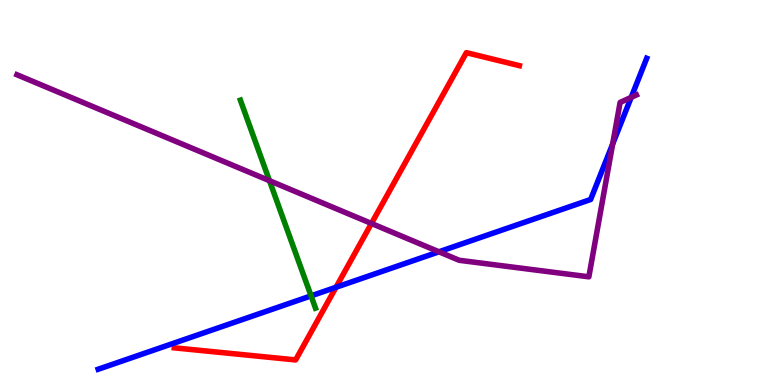[{'lines': ['blue', 'red'], 'intersections': [{'x': 4.34, 'y': 2.54}]}, {'lines': ['green', 'red'], 'intersections': []}, {'lines': ['purple', 'red'], 'intersections': [{'x': 4.79, 'y': 4.2}]}, {'lines': ['blue', 'green'], 'intersections': [{'x': 4.01, 'y': 2.32}]}, {'lines': ['blue', 'purple'], 'intersections': [{'x': 5.66, 'y': 3.46}, {'x': 7.91, 'y': 6.26}, {'x': 8.14, 'y': 7.47}]}, {'lines': ['green', 'purple'], 'intersections': [{'x': 3.48, 'y': 5.31}]}]